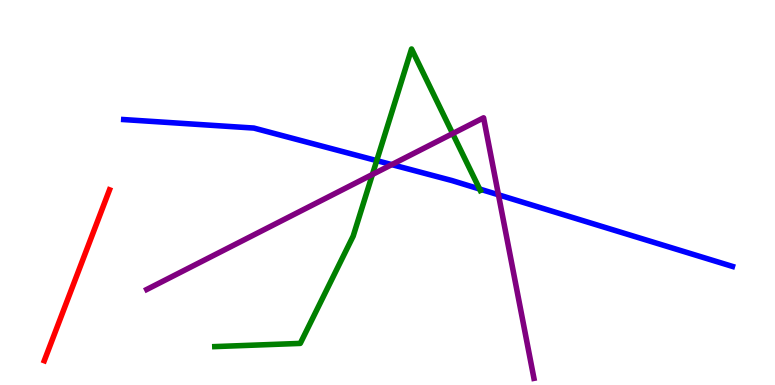[{'lines': ['blue', 'red'], 'intersections': []}, {'lines': ['green', 'red'], 'intersections': []}, {'lines': ['purple', 'red'], 'intersections': []}, {'lines': ['blue', 'green'], 'intersections': [{'x': 4.86, 'y': 5.83}, {'x': 6.19, 'y': 5.09}]}, {'lines': ['blue', 'purple'], 'intersections': [{'x': 5.06, 'y': 5.72}, {'x': 6.43, 'y': 4.94}]}, {'lines': ['green', 'purple'], 'intersections': [{'x': 4.81, 'y': 5.47}, {'x': 5.84, 'y': 6.53}]}]